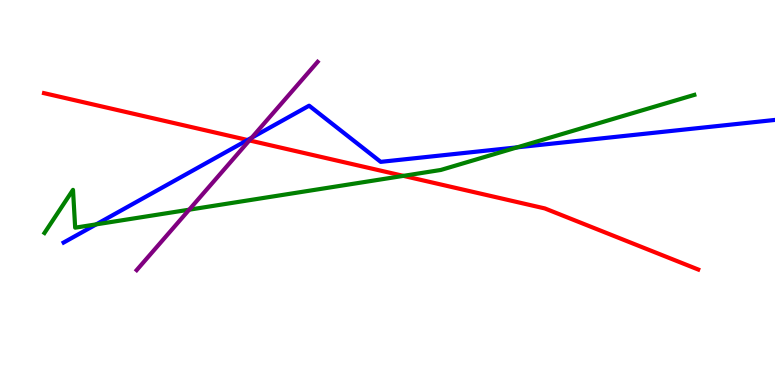[{'lines': ['blue', 'red'], 'intersections': [{'x': 3.19, 'y': 6.36}]}, {'lines': ['green', 'red'], 'intersections': [{'x': 5.2, 'y': 5.43}]}, {'lines': ['purple', 'red'], 'intersections': [{'x': 3.22, 'y': 6.35}]}, {'lines': ['blue', 'green'], 'intersections': [{'x': 1.24, 'y': 4.17}, {'x': 6.67, 'y': 6.17}]}, {'lines': ['blue', 'purple'], 'intersections': [{'x': 3.25, 'y': 6.42}]}, {'lines': ['green', 'purple'], 'intersections': [{'x': 2.44, 'y': 4.55}]}]